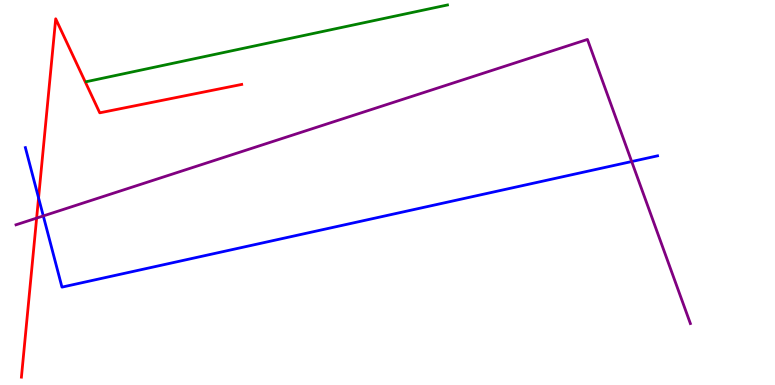[{'lines': ['blue', 'red'], 'intersections': [{'x': 0.498, 'y': 4.86}]}, {'lines': ['green', 'red'], 'intersections': []}, {'lines': ['purple', 'red'], 'intersections': [{'x': 0.473, 'y': 4.33}]}, {'lines': ['blue', 'green'], 'intersections': []}, {'lines': ['blue', 'purple'], 'intersections': [{'x': 0.559, 'y': 4.39}, {'x': 8.15, 'y': 5.8}]}, {'lines': ['green', 'purple'], 'intersections': []}]